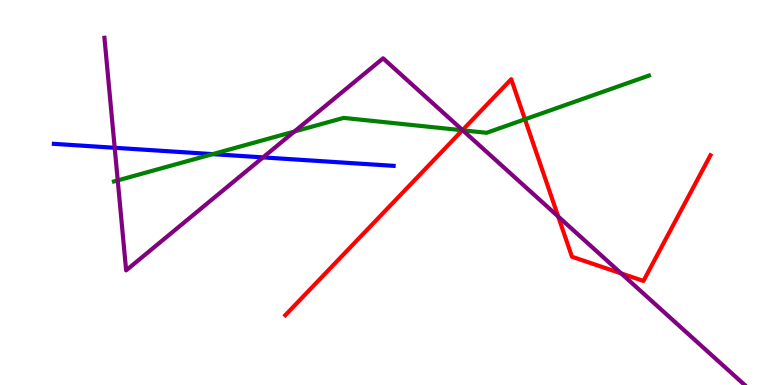[{'lines': ['blue', 'red'], 'intersections': []}, {'lines': ['green', 'red'], 'intersections': [{'x': 5.97, 'y': 6.62}, {'x': 6.77, 'y': 6.9}]}, {'lines': ['purple', 'red'], 'intersections': [{'x': 5.97, 'y': 6.62}, {'x': 7.2, 'y': 4.38}, {'x': 8.02, 'y': 2.9}]}, {'lines': ['blue', 'green'], 'intersections': [{'x': 2.74, 'y': 6.0}]}, {'lines': ['blue', 'purple'], 'intersections': [{'x': 1.48, 'y': 6.16}, {'x': 3.39, 'y': 5.91}]}, {'lines': ['green', 'purple'], 'intersections': [{'x': 1.52, 'y': 5.31}, {'x': 3.8, 'y': 6.58}, {'x': 5.97, 'y': 6.62}]}]